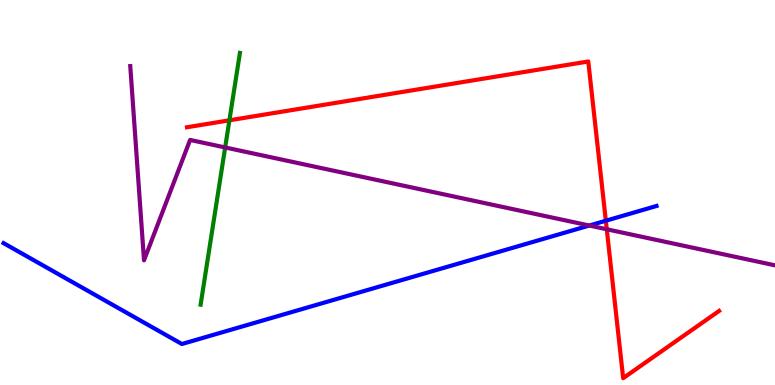[{'lines': ['blue', 'red'], 'intersections': [{'x': 7.82, 'y': 4.27}]}, {'lines': ['green', 'red'], 'intersections': [{'x': 2.96, 'y': 6.88}]}, {'lines': ['purple', 'red'], 'intersections': [{'x': 7.83, 'y': 4.04}]}, {'lines': ['blue', 'green'], 'intersections': []}, {'lines': ['blue', 'purple'], 'intersections': [{'x': 7.6, 'y': 4.14}]}, {'lines': ['green', 'purple'], 'intersections': [{'x': 2.91, 'y': 6.17}]}]